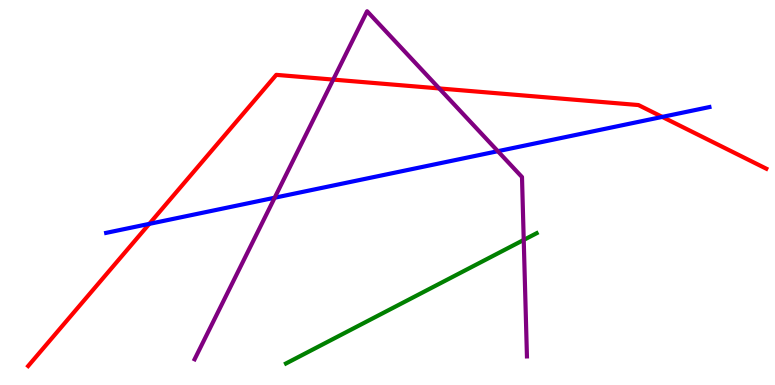[{'lines': ['blue', 'red'], 'intersections': [{'x': 1.93, 'y': 4.18}, {'x': 8.55, 'y': 6.96}]}, {'lines': ['green', 'red'], 'intersections': []}, {'lines': ['purple', 'red'], 'intersections': [{'x': 4.3, 'y': 7.93}, {'x': 5.67, 'y': 7.7}]}, {'lines': ['blue', 'green'], 'intersections': []}, {'lines': ['blue', 'purple'], 'intersections': [{'x': 3.54, 'y': 4.86}, {'x': 6.42, 'y': 6.07}]}, {'lines': ['green', 'purple'], 'intersections': [{'x': 6.76, 'y': 3.77}]}]